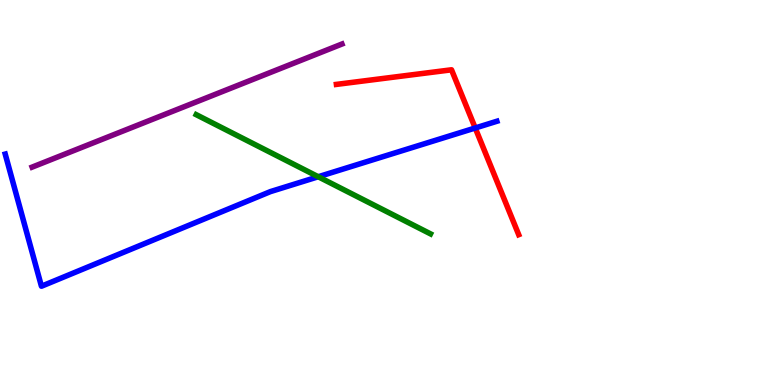[{'lines': ['blue', 'red'], 'intersections': [{'x': 6.13, 'y': 6.68}]}, {'lines': ['green', 'red'], 'intersections': []}, {'lines': ['purple', 'red'], 'intersections': []}, {'lines': ['blue', 'green'], 'intersections': [{'x': 4.11, 'y': 5.41}]}, {'lines': ['blue', 'purple'], 'intersections': []}, {'lines': ['green', 'purple'], 'intersections': []}]